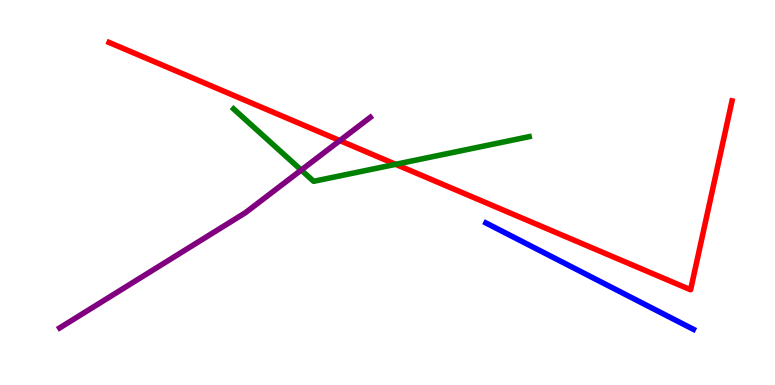[{'lines': ['blue', 'red'], 'intersections': []}, {'lines': ['green', 'red'], 'intersections': [{'x': 5.11, 'y': 5.73}]}, {'lines': ['purple', 'red'], 'intersections': [{'x': 4.39, 'y': 6.35}]}, {'lines': ['blue', 'green'], 'intersections': []}, {'lines': ['blue', 'purple'], 'intersections': []}, {'lines': ['green', 'purple'], 'intersections': [{'x': 3.89, 'y': 5.58}]}]